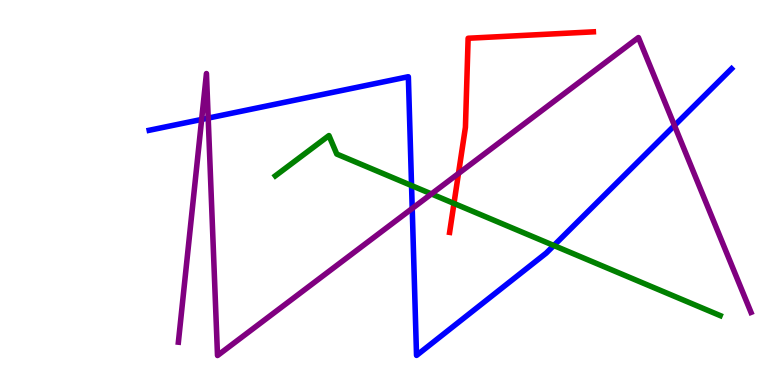[{'lines': ['blue', 'red'], 'intersections': []}, {'lines': ['green', 'red'], 'intersections': [{'x': 5.86, 'y': 4.72}]}, {'lines': ['purple', 'red'], 'intersections': [{'x': 5.92, 'y': 5.49}]}, {'lines': ['blue', 'green'], 'intersections': [{'x': 5.31, 'y': 5.18}, {'x': 7.15, 'y': 3.62}]}, {'lines': ['blue', 'purple'], 'intersections': [{'x': 2.6, 'y': 6.9}, {'x': 2.69, 'y': 6.93}, {'x': 5.32, 'y': 4.59}, {'x': 8.7, 'y': 6.74}]}, {'lines': ['green', 'purple'], 'intersections': [{'x': 5.57, 'y': 4.96}]}]